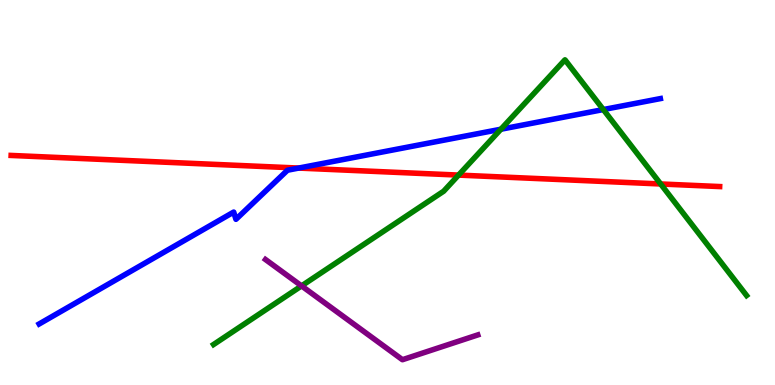[{'lines': ['blue', 'red'], 'intersections': [{'x': 3.85, 'y': 5.63}]}, {'lines': ['green', 'red'], 'intersections': [{'x': 5.92, 'y': 5.45}, {'x': 8.52, 'y': 5.22}]}, {'lines': ['purple', 'red'], 'intersections': []}, {'lines': ['blue', 'green'], 'intersections': [{'x': 6.46, 'y': 6.64}, {'x': 7.78, 'y': 7.15}]}, {'lines': ['blue', 'purple'], 'intersections': []}, {'lines': ['green', 'purple'], 'intersections': [{'x': 3.89, 'y': 2.57}]}]